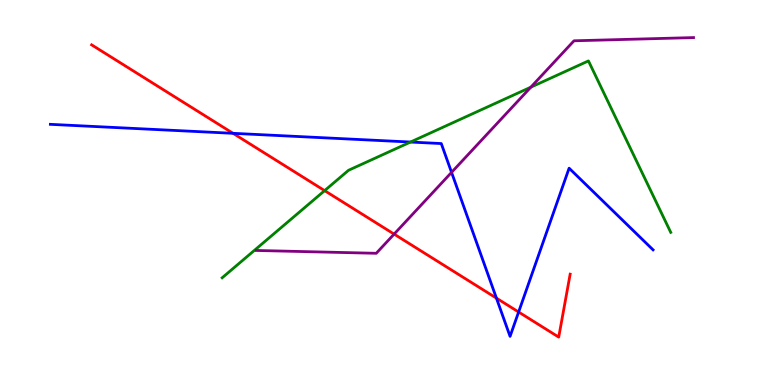[{'lines': ['blue', 'red'], 'intersections': [{'x': 3.01, 'y': 6.54}, {'x': 6.41, 'y': 2.26}, {'x': 6.69, 'y': 1.9}]}, {'lines': ['green', 'red'], 'intersections': [{'x': 4.19, 'y': 5.05}]}, {'lines': ['purple', 'red'], 'intersections': [{'x': 5.09, 'y': 3.92}]}, {'lines': ['blue', 'green'], 'intersections': [{'x': 5.3, 'y': 6.31}]}, {'lines': ['blue', 'purple'], 'intersections': [{'x': 5.83, 'y': 5.52}]}, {'lines': ['green', 'purple'], 'intersections': [{'x': 6.85, 'y': 7.74}]}]